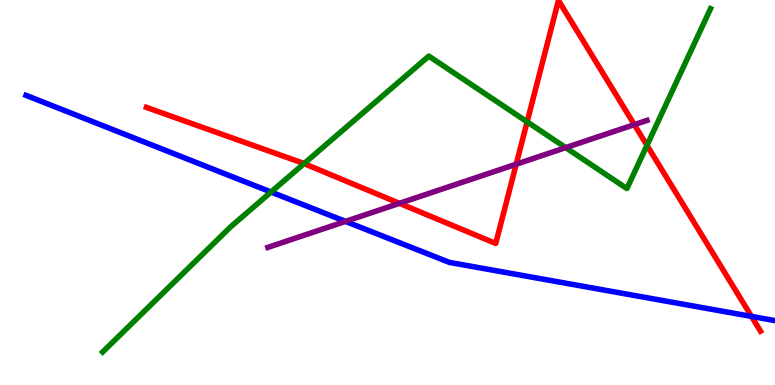[{'lines': ['blue', 'red'], 'intersections': [{'x': 9.7, 'y': 1.78}]}, {'lines': ['green', 'red'], 'intersections': [{'x': 3.92, 'y': 5.75}, {'x': 6.8, 'y': 6.84}, {'x': 8.35, 'y': 6.22}]}, {'lines': ['purple', 'red'], 'intersections': [{'x': 5.15, 'y': 4.72}, {'x': 6.66, 'y': 5.73}, {'x': 8.18, 'y': 6.76}]}, {'lines': ['blue', 'green'], 'intersections': [{'x': 3.5, 'y': 5.01}]}, {'lines': ['blue', 'purple'], 'intersections': [{'x': 4.46, 'y': 4.25}]}, {'lines': ['green', 'purple'], 'intersections': [{'x': 7.3, 'y': 6.17}]}]